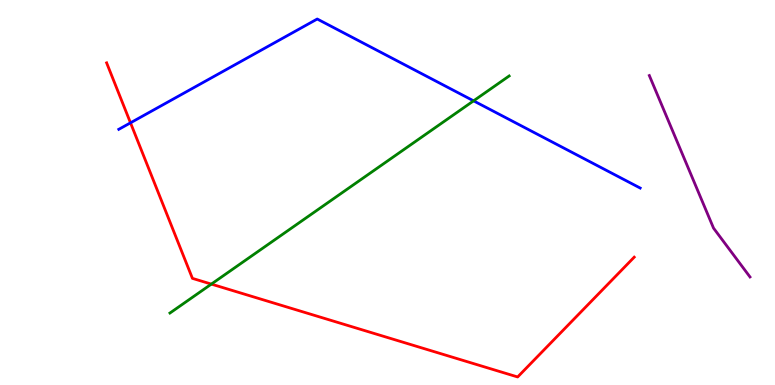[{'lines': ['blue', 'red'], 'intersections': [{'x': 1.68, 'y': 6.81}]}, {'lines': ['green', 'red'], 'intersections': [{'x': 2.73, 'y': 2.62}]}, {'lines': ['purple', 'red'], 'intersections': []}, {'lines': ['blue', 'green'], 'intersections': [{'x': 6.11, 'y': 7.38}]}, {'lines': ['blue', 'purple'], 'intersections': []}, {'lines': ['green', 'purple'], 'intersections': []}]